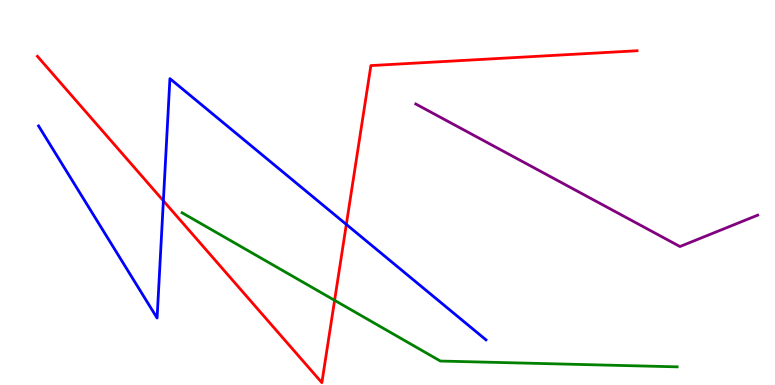[{'lines': ['blue', 'red'], 'intersections': [{'x': 2.11, 'y': 4.78}, {'x': 4.47, 'y': 4.17}]}, {'lines': ['green', 'red'], 'intersections': [{'x': 4.32, 'y': 2.2}]}, {'lines': ['purple', 'red'], 'intersections': []}, {'lines': ['blue', 'green'], 'intersections': []}, {'lines': ['blue', 'purple'], 'intersections': []}, {'lines': ['green', 'purple'], 'intersections': []}]